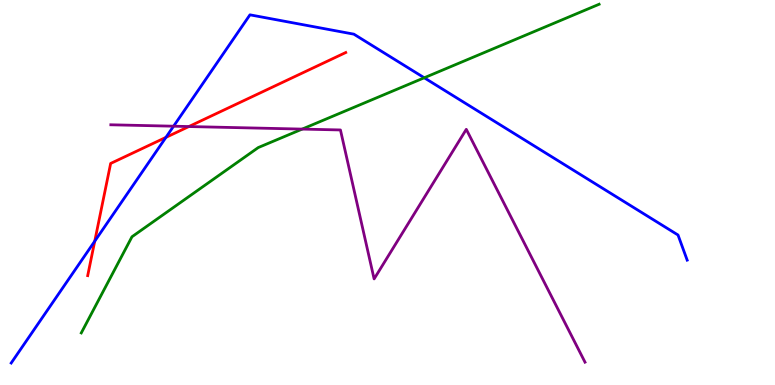[{'lines': ['blue', 'red'], 'intersections': [{'x': 1.22, 'y': 3.74}, {'x': 2.14, 'y': 6.43}]}, {'lines': ['green', 'red'], 'intersections': []}, {'lines': ['purple', 'red'], 'intersections': [{'x': 2.44, 'y': 6.71}]}, {'lines': ['blue', 'green'], 'intersections': [{'x': 5.47, 'y': 7.98}]}, {'lines': ['blue', 'purple'], 'intersections': [{'x': 2.24, 'y': 6.72}]}, {'lines': ['green', 'purple'], 'intersections': [{'x': 3.9, 'y': 6.65}]}]